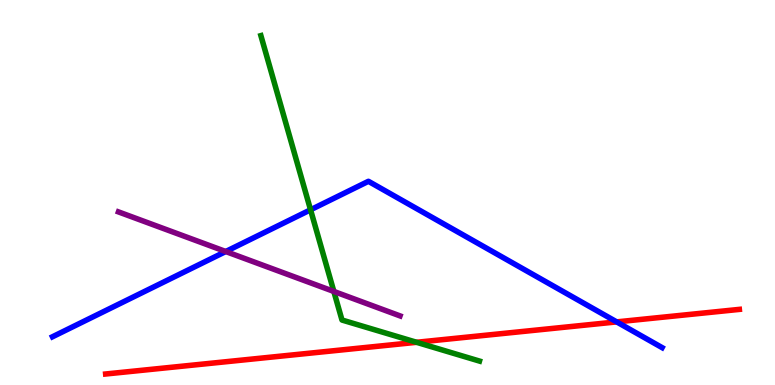[{'lines': ['blue', 'red'], 'intersections': [{'x': 7.96, 'y': 1.64}]}, {'lines': ['green', 'red'], 'intersections': [{'x': 5.38, 'y': 1.11}]}, {'lines': ['purple', 'red'], 'intersections': []}, {'lines': ['blue', 'green'], 'intersections': [{'x': 4.01, 'y': 4.55}]}, {'lines': ['blue', 'purple'], 'intersections': [{'x': 2.91, 'y': 3.47}]}, {'lines': ['green', 'purple'], 'intersections': [{'x': 4.31, 'y': 2.43}]}]